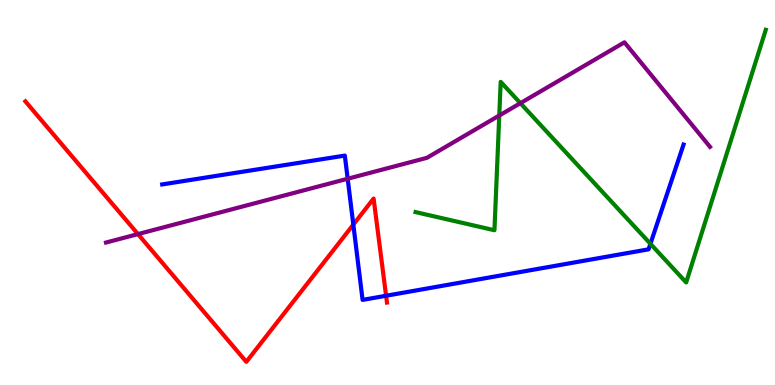[{'lines': ['blue', 'red'], 'intersections': [{'x': 4.56, 'y': 4.17}, {'x': 4.98, 'y': 2.32}]}, {'lines': ['green', 'red'], 'intersections': []}, {'lines': ['purple', 'red'], 'intersections': [{'x': 1.78, 'y': 3.92}]}, {'lines': ['blue', 'green'], 'intersections': [{'x': 8.39, 'y': 3.67}]}, {'lines': ['blue', 'purple'], 'intersections': [{'x': 4.49, 'y': 5.36}]}, {'lines': ['green', 'purple'], 'intersections': [{'x': 6.44, 'y': 7.0}, {'x': 6.71, 'y': 7.32}]}]